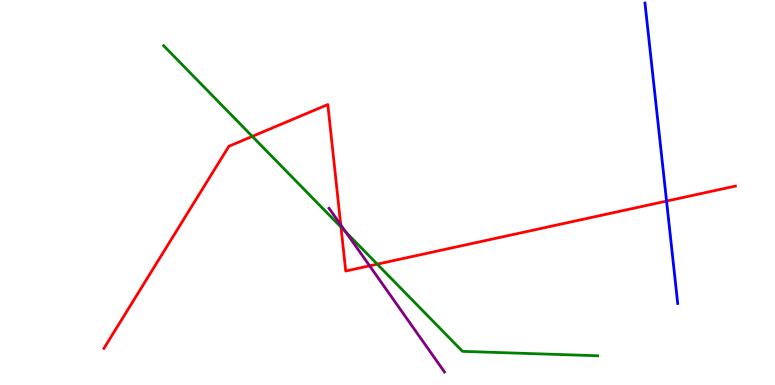[{'lines': ['blue', 'red'], 'intersections': [{'x': 8.6, 'y': 4.78}]}, {'lines': ['green', 'red'], 'intersections': [{'x': 3.26, 'y': 6.46}, {'x': 4.4, 'y': 4.1}, {'x': 4.87, 'y': 3.14}]}, {'lines': ['purple', 'red'], 'intersections': [{'x': 4.4, 'y': 4.16}, {'x': 4.77, 'y': 3.1}]}, {'lines': ['blue', 'green'], 'intersections': []}, {'lines': ['blue', 'purple'], 'intersections': []}, {'lines': ['green', 'purple'], 'intersections': [{'x': 4.46, 'y': 3.98}]}]